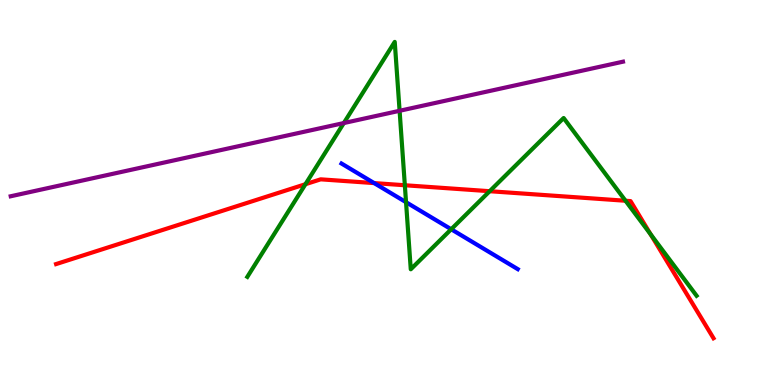[{'lines': ['blue', 'red'], 'intersections': [{'x': 4.83, 'y': 5.24}]}, {'lines': ['green', 'red'], 'intersections': [{'x': 3.94, 'y': 5.22}, {'x': 5.22, 'y': 5.19}, {'x': 6.32, 'y': 5.03}, {'x': 8.07, 'y': 4.79}, {'x': 8.39, 'y': 3.91}]}, {'lines': ['purple', 'red'], 'intersections': []}, {'lines': ['blue', 'green'], 'intersections': [{'x': 5.24, 'y': 4.75}, {'x': 5.82, 'y': 4.05}]}, {'lines': ['blue', 'purple'], 'intersections': []}, {'lines': ['green', 'purple'], 'intersections': [{'x': 4.44, 'y': 6.8}, {'x': 5.16, 'y': 7.12}]}]